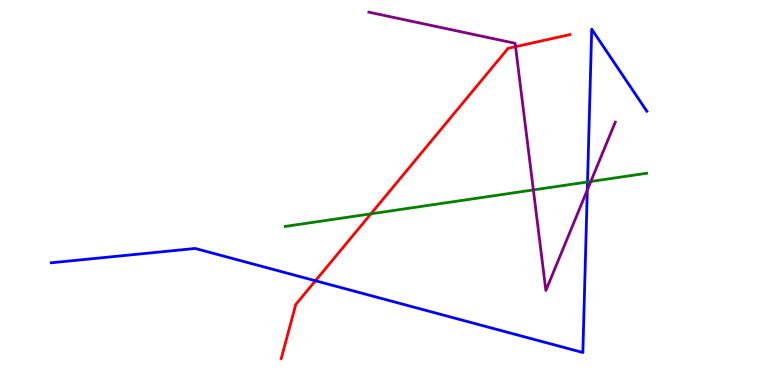[{'lines': ['blue', 'red'], 'intersections': [{'x': 4.07, 'y': 2.71}]}, {'lines': ['green', 'red'], 'intersections': [{'x': 4.79, 'y': 4.45}]}, {'lines': ['purple', 'red'], 'intersections': [{'x': 6.65, 'y': 8.79}]}, {'lines': ['blue', 'green'], 'intersections': [{'x': 7.58, 'y': 5.27}]}, {'lines': ['blue', 'purple'], 'intersections': [{'x': 7.58, 'y': 5.07}]}, {'lines': ['green', 'purple'], 'intersections': [{'x': 6.88, 'y': 5.07}, {'x': 7.62, 'y': 5.29}]}]